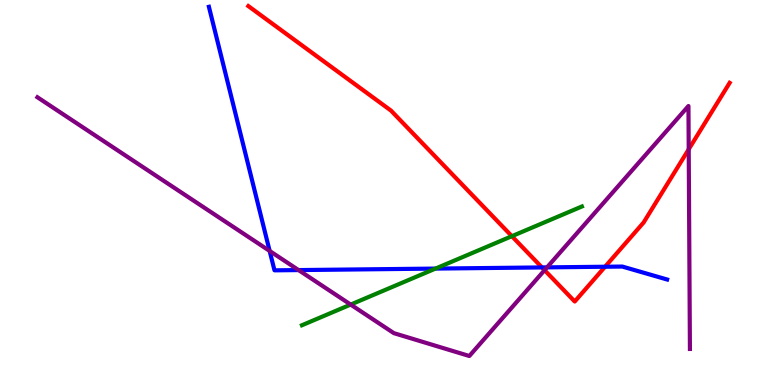[{'lines': ['blue', 'red'], 'intersections': [{'x': 6.99, 'y': 3.05}, {'x': 7.81, 'y': 3.07}]}, {'lines': ['green', 'red'], 'intersections': [{'x': 6.6, 'y': 3.87}]}, {'lines': ['purple', 'red'], 'intersections': [{'x': 7.03, 'y': 2.98}, {'x': 8.89, 'y': 6.12}]}, {'lines': ['blue', 'green'], 'intersections': [{'x': 5.62, 'y': 3.02}]}, {'lines': ['blue', 'purple'], 'intersections': [{'x': 3.48, 'y': 3.48}, {'x': 3.85, 'y': 2.99}, {'x': 7.06, 'y': 3.06}]}, {'lines': ['green', 'purple'], 'intersections': [{'x': 4.52, 'y': 2.09}]}]